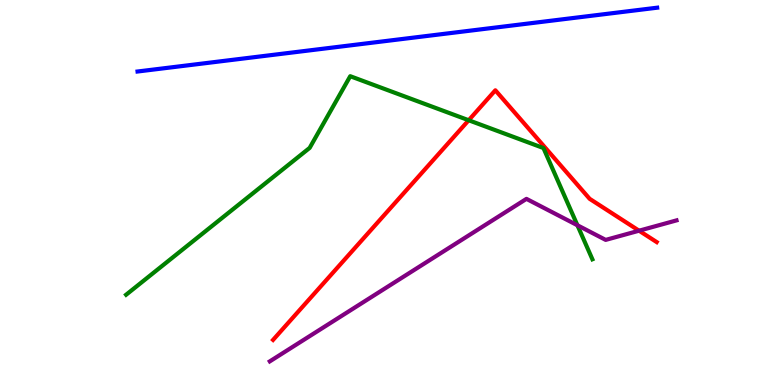[{'lines': ['blue', 'red'], 'intersections': []}, {'lines': ['green', 'red'], 'intersections': [{'x': 6.05, 'y': 6.88}]}, {'lines': ['purple', 'red'], 'intersections': [{'x': 8.25, 'y': 4.01}]}, {'lines': ['blue', 'green'], 'intersections': []}, {'lines': ['blue', 'purple'], 'intersections': []}, {'lines': ['green', 'purple'], 'intersections': [{'x': 7.45, 'y': 4.15}]}]